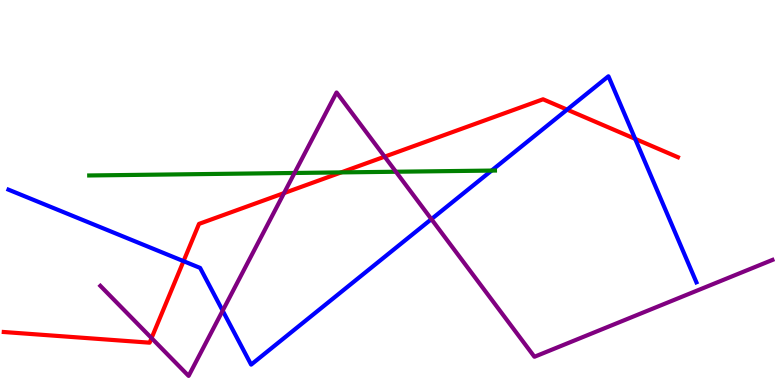[{'lines': ['blue', 'red'], 'intersections': [{'x': 2.37, 'y': 3.22}, {'x': 7.32, 'y': 7.15}, {'x': 8.2, 'y': 6.39}]}, {'lines': ['green', 'red'], 'intersections': [{'x': 4.4, 'y': 5.52}]}, {'lines': ['purple', 'red'], 'intersections': [{'x': 1.96, 'y': 1.22}, {'x': 3.66, 'y': 4.98}, {'x': 4.96, 'y': 5.93}]}, {'lines': ['blue', 'green'], 'intersections': [{'x': 6.34, 'y': 5.57}]}, {'lines': ['blue', 'purple'], 'intersections': [{'x': 2.87, 'y': 1.93}, {'x': 5.57, 'y': 4.31}]}, {'lines': ['green', 'purple'], 'intersections': [{'x': 3.8, 'y': 5.51}, {'x': 5.11, 'y': 5.54}]}]